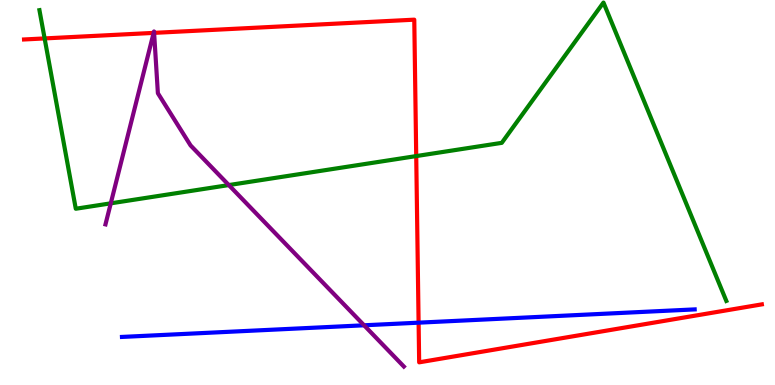[{'lines': ['blue', 'red'], 'intersections': [{'x': 5.4, 'y': 1.62}]}, {'lines': ['green', 'red'], 'intersections': [{'x': 0.576, 'y': 9.0}, {'x': 5.37, 'y': 5.95}]}, {'lines': ['purple', 'red'], 'intersections': [{'x': 1.98, 'y': 9.15}, {'x': 1.99, 'y': 9.15}]}, {'lines': ['blue', 'green'], 'intersections': []}, {'lines': ['blue', 'purple'], 'intersections': [{'x': 4.7, 'y': 1.55}]}, {'lines': ['green', 'purple'], 'intersections': [{'x': 1.43, 'y': 4.72}, {'x': 2.95, 'y': 5.19}]}]